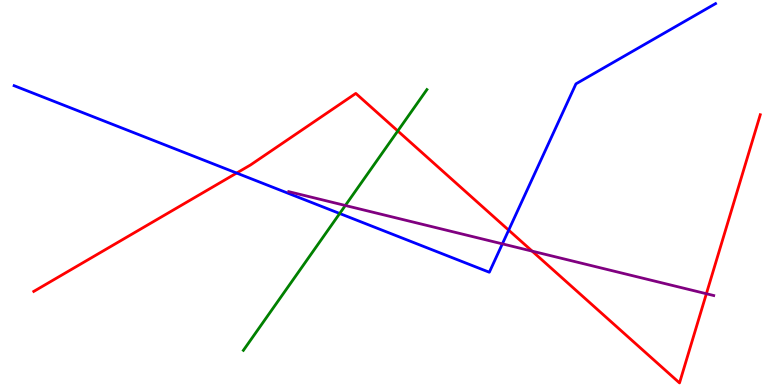[{'lines': ['blue', 'red'], 'intersections': [{'x': 3.05, 'y': 5.51}, {'x': 6.56, 'y': 4.02}]}, {'lines': ['green', 'red'], 'intersections': [{'x': 5.13, 'y': 6.6}]}, {'lines': ['purple', 'red'], 'intersections': [{'x': 6.87, 'y': 3.48}, {'x': 9.11, 'y': 2.37}]}, {'lines': ['blue', 'green'], 'intersections': [{'x': 4.38, 'y': 4.45}]}, {'lines': ['blue', 'purple'], 'intersections': [{'x': 6.48, 'y': 3.67}]}, {'lines': ['green', 'purple'], 'intersections': [{'x': 4.46, 'y': 4.66}]}]